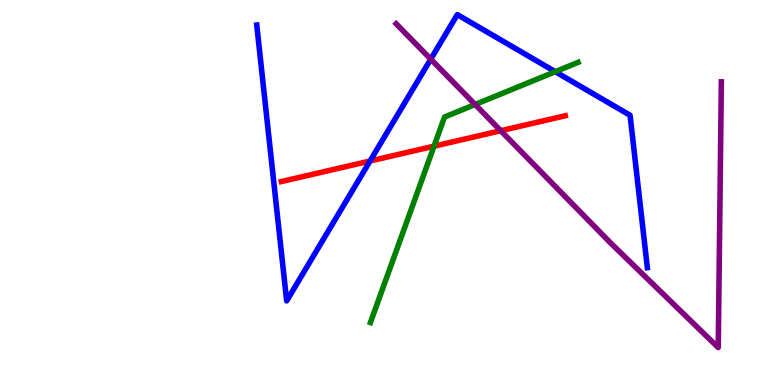[{'lines': ['blue', 'red'], 'intersections': [{'x': 4.77, 'y': 5.82}]}, {'lines': ['green', 'red'], 'intersections': [{'x': 5.6, 'y': 6.2}]}, {'lines': ['purple', 'red'], 'intersections': [{'x': 6.46, 'y': 6.6}]}, {'lines': ['blue', 'green'], 'intersections': [{'x': 7.17, 'y': 8.14}]}, {'lines': ['blue', 'purple'], 'intersections': [{'x': 5.56, 'y': 8.46}]}, {'lines': ['green', 'purple'], 'intersections': [{'x': 6.13, 'y': 7.29}]}]